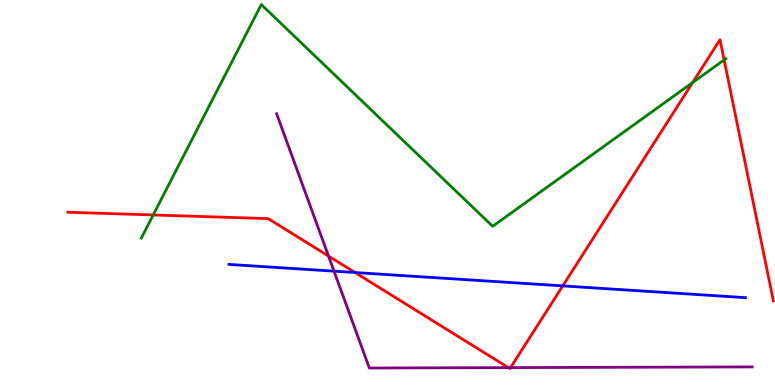[{'lines': ['blue', 'red'], 'intersections': [{'x': 4.58, 'y': 2.92}, {'x': 7.26, 'y': 2.57}]}, {'lines': ['green', 'red'], 'intersections': [{'x': 1.98, 'y': 4.42}, {'x': 8.94, 'y': 7.86}, {'x': 9.34, 'y': 8.44}]}, {'lines': ['purple', 'red'], 'intersections': [{'x': 4.24, 'y': 3.35}, {'x': 6.56, 'y': 0.452}, {'x': 6.59, 'y': 0.452}]}, {'lines': ['blue', 'green'], 'intersections': []}, {'lines': ['blue', 'purple'], 'intersections': [{'x': 4.31, 'y': 2.96}]}, {'lines': ['green', 'purple'], 'intersections': []}]